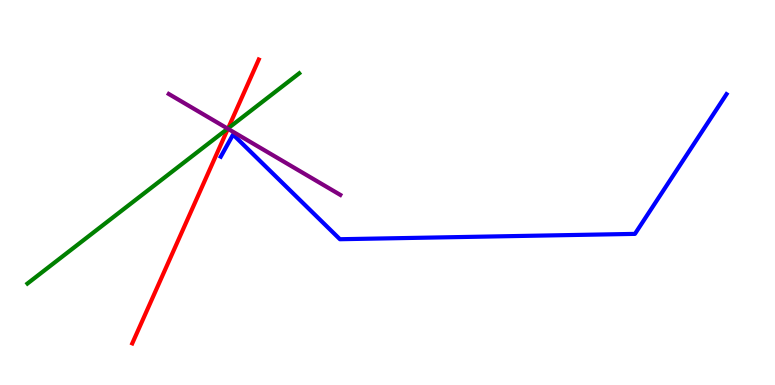[{'lines': ['blue', 'red'], 'intersections': []}, {'lines': ['green', 'red'], 'intersections': [{'x': 2.94, 'y': 6.67}]}, {'lines': ['purple', 'red'], 'intersections': [{'x': 2.94, 'y': 6.66}]}, {'lines': ['blue', 'green'], 'intersections': []}, {'lines': ['blue', 'purple'], 'intersections': []}, {'lines': ['green', 'purple'], 'intersections': [{'x': 2.94, 'y': 6.66}]}]